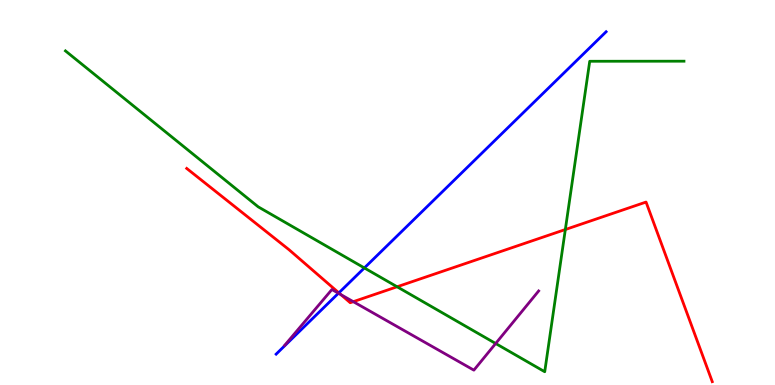[{'lines': ['blue', 'red'], 'intersections': [{'x': 4.37, 'y': 2.39}]}, {'lines': ['green', 'red'], 'intersections': [{'x': 5.12, 'y': 2.55}, {'x': 7.29, 'y': 4.04}]}, {'lines': ['purple', 'red'], 'intersections': [{'x': 4.4, 'y': 2.35}, {'x': 4.56, 'y': 2.16}]}, {'lines': ['blue', 'green'], 'intersections': [{'x': 4.7, 'y': 3.04}]}, {'lines': ['blue', 'purple'], 'intersections': [{'x': 4.37, 'y': 2.38}]}, {'lines': ['green', 'purple'], 'intersections': [{'x': 6.4, 'y': 1.08}]}]